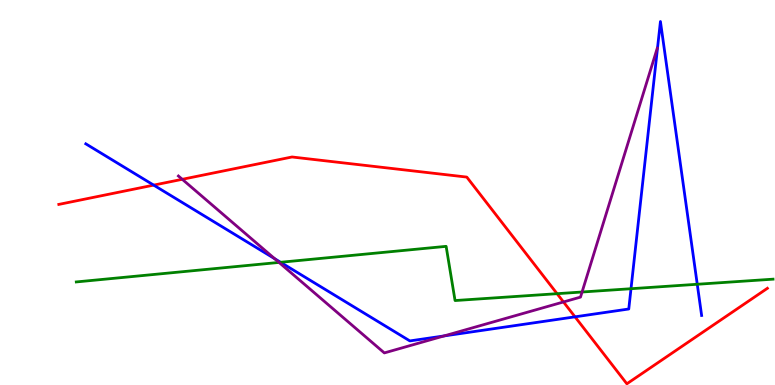[{'lines': ['blue', 'red'], 'intersections': [{'x': 1.98, 'y': 5.19}, {'x': 7.42, 'y': 1.77}]}, {'lines': ['green', 'red'], 'intersections': [{'x': 7.19, 'y': 2.37}]}, {'lines': ['purple', 'red'], 'intersections': [{'x': 2.35, 'y': 5.34}, {'x': 7.27, 'y': 2.16}]}, {'lines': ['blue', 'green'], 'intersections': [{'x': 3.62, 'y': 3.19}, {'x': 8.14, 'y': 2.5}, {'x': 9.0, 'y': 2.62}]}, {'lines': ['blue', 'purple'], 'intersections': [{'x': 3.54, 'y': 3.28}, {'x': 5.73, 'y': 1.27}]}, {'lines': ['green', 'purple'], 'intersections': [{'x': 3.6, 'y': 3.18}, {'x': 7.51, 'y': 2.42}]}]